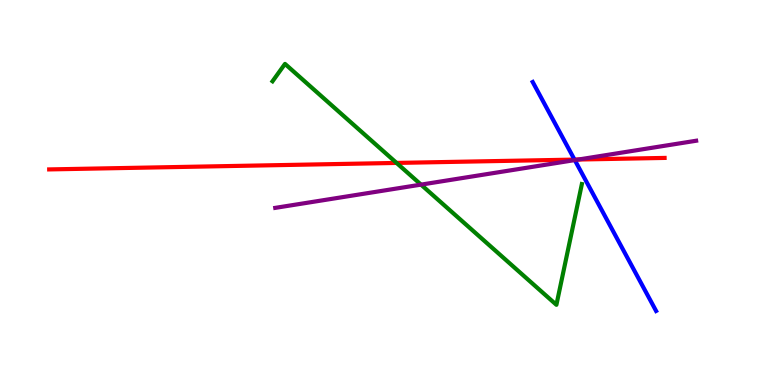[{'lines': ['blue', 'red'], 'intersections': [{'x': 7.41, 'y': 5.85}]}, {'lines': ['green', 'red'], 'intersections': [{'x': 5.12, 'y': 5.77}]}, {'lines': ['purple', 'red'], 'intersections': [{'x': 7.46, 'y': 5.86}]}, {'lines': ['blue', 'green'], 'intersections': []}, {'lines': ['blue', 'purple'], 'intersections': [{'x': 7.42, 'y': 5.84}]}, {'lines': ['green', 'purple'], 'intersections': [{'x': 5.43, 'y': 5.2}]}]